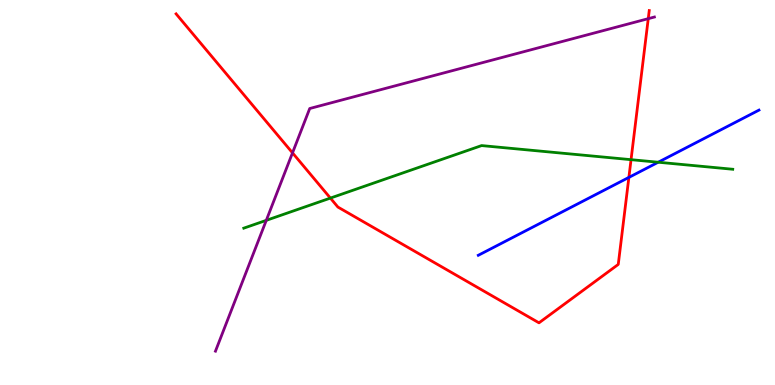[{'lines': ['blue', 'red'], 'intersections': [{'x': 8.11, 'y': 5.39}]}, {'lines': ['green', 'red'], 'intersections': [{'x': 4.26, 'y': 4.85}, {'x': 8.14, 'y': 5.85}]}, {'lines': ['purple', 'red'], 'intersections': [{'x': 3.77, 'y': 6.03}, {'x': 8.36, 'y': 9.52}]}, {'lines': ['blue', 'green'], 'intersections': [{'x': 8.49, 'y': 5.79}]}, {'lines': ['blue', 'purple'], 'intersections': []}, {'lines': ['green', 'purple'], 'intersections': [{'x': 3.44, 'y': 4.28}]}]